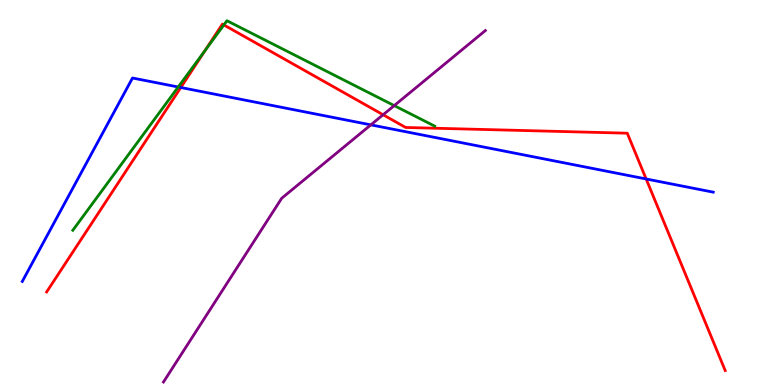[{'lines': ['blue', 'red'], 'intersections': [{'x': 2.33, 'y': 7.73}, {'x': 8.34, 'y': 5.35}]}, {'lines': ['green', 'red'], 'intersections': [{'x': 2.65, 'y': 8.7}, {'x': 2.89, 'y': 9.35}]}, {'lines': ['purple', 'red'], 'intersections': [{'x': 4.94, 'y': 7.02}]}, {'lines': ['blue', 'green'], 'intersections': [{'x': 2.3, 'y': 7.74}]}, {'lines': ['blue', 'purple'], 'intersections': [{'x': 4.79, 'y': 6.76}]}, {'lines': ['green', 'purple'], 'intersections': [{'x': 5.09, 'y': 7.26}]}]